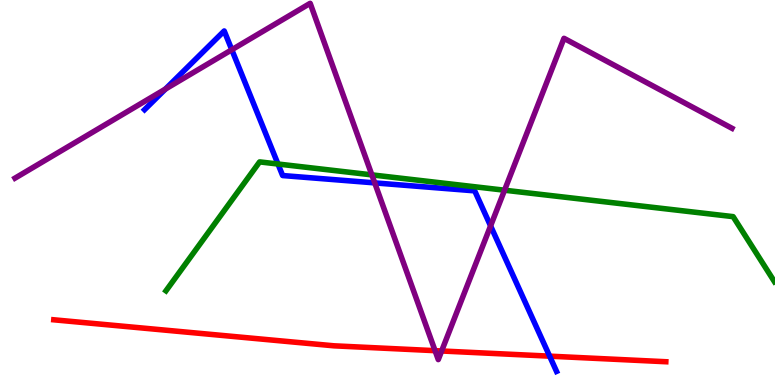[{'lines': ['blue', 'red'], 'intersections': [{'x': 7.09, 'y': 0.749}]}, {'lines': ['green', 'red'], 'intersections': []}, {'lines': ['purple', 'red'], 'intersections': [{'x': 5.61, 'y': 0.892}, {'x': 5.7, 'y': 0.884}]}, {'lines': ['blue', 'green'], 'intersections': [{'x': 3.59, 'y': 5.74}]}, {'lines': ['blue', 'purple'], 'intersections': [{'x': 2.13, 'y': 7.69}, {'x': 2.99, 'y': 8.71}, {'x': 4.84, 'y': 5.25}, {'x': 6.33, 'y': 4.13}]}, {'lines': ['green', 'purple'], 'intersections': [{'x': 4.8, 'y': 5.46}, {'x': 6.51, 'y': 5.06}]}]